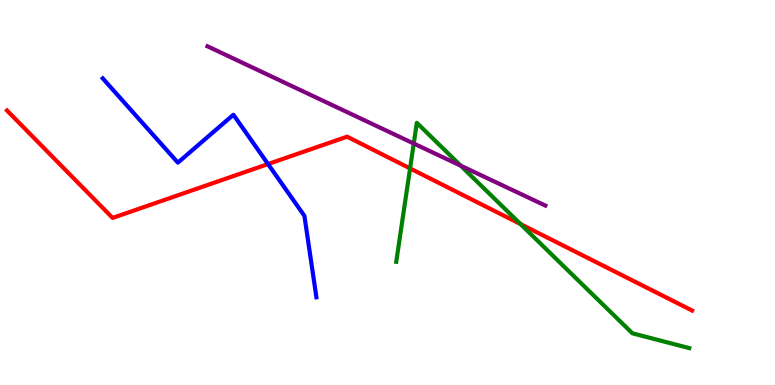[{'lines': ['blue', 'red'], 'intersections': [{'x': 3.46, 'y': 5.74}]}, {'lines': ['green', 'red'], 'intersections': [{'x': 5.29, 'y': 5.63}, {'x': 6.72, 'y': 4.18}]}, {'lines': ['purple', 'red'], 'intersections': []}, {'lines': ['blue', 'green'], 'intersections': []}, {'lines': ['blue', 'purple'], 'intersections': []}, {'lines': ['green', 'purple'], 'intersections': [{'x': 5.34, 'y': 6.27}, {'x': 5.94, 'y': 5.7}]}]